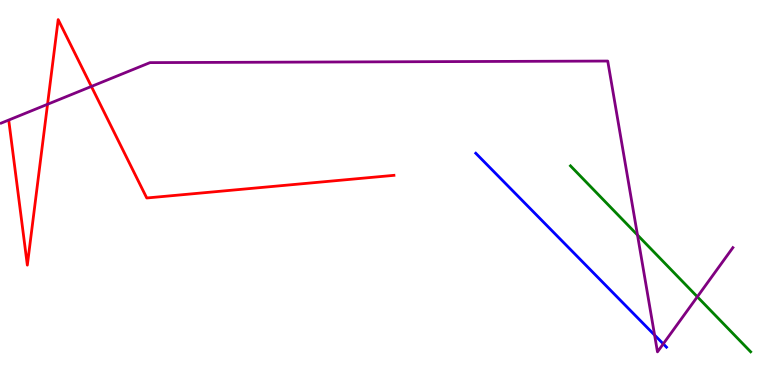[{'lines': ['blue', 'red'], 'intersections': []}, {'lines': ['green', 'red'], 'intersections': []}, {'lines': ['purple', 'red'], 'intersections': [{'x': 0.613, 'y': 7.29}, {'x': 1.18, 'y': 7.75}]}, {'lines': ['blue', 'green'], 'intersections': []}, {'lines': ['blue', 'purple'], 'intersections': [{'x': 8.45, 'y': 1.3}, {'x': 8.56, 'y': 1.07}]}, {'lines': ['green', 'purple'], 'intersections': [{'x': 8.23, 'y': 3.9}, {'x': 9.0, 'y': 2.29}]}]